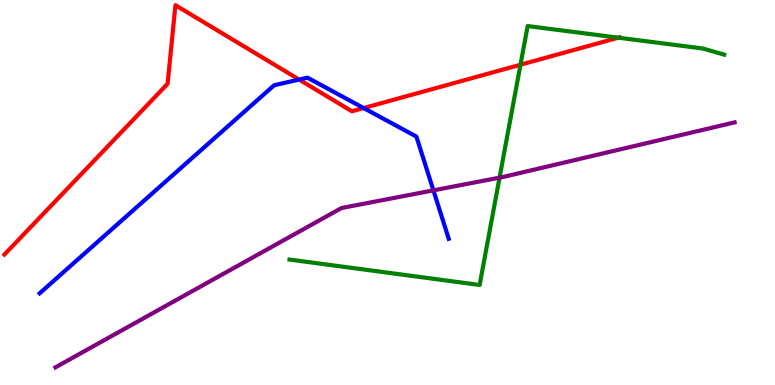[{'lines': ['blue', 'red'], 'intersections': [{'x': 3.86, 'y': 7.93}, {'x': 4.69, 'y': 7.19}]}, {'lines': ['green', 'red'], 'intersections': [{'x': 6.72, 'y': 8.32}, {'x': 7.98, 'y': 9.02}]}, {'lines': ['purple', 'red'], 'intersections': []}, {'lines': ['blue', 'green'], 'intersections': []}, {'lines': ['blue', 'purple'], 'intersections': [{'x': 5.59, 'y': 5.06}]}, {'lines': ['green', 'purple'], 'intersections': [{'x': 6.45, 'y': 5.39}]}]